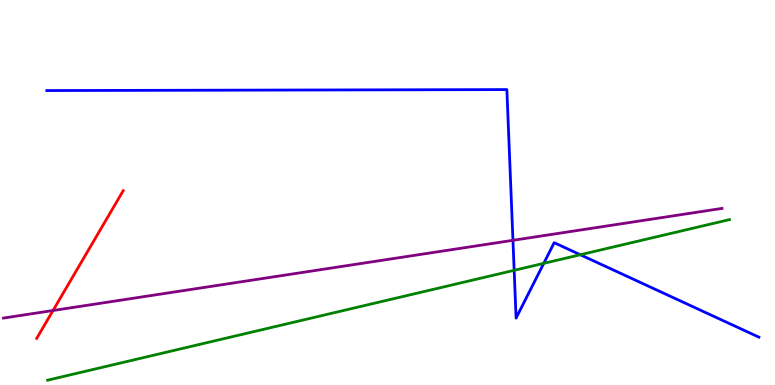[{'lines': ['blue', 'red'], 'intersections': []}, {'lines': ['green', 'red'], 'intersections': []}, {'lines': ['purple', 'red'], 'intersections': [{'x': 0.684, 'y': 1.93}]}, {'lines': ['blue', 'green'], 'intersections': [{'x': 6.63, 'y': 2.98}, {'x': 7.02, 'y': 3.16}, {'x': 7.49, 'y': 3.38}]}, {'lines': ['blue', 'purple'], 'intersections': [{'x': 6.62, 'y': 3.76}]}, {'lines': ['green', 'purple'], 'intersections': []}]